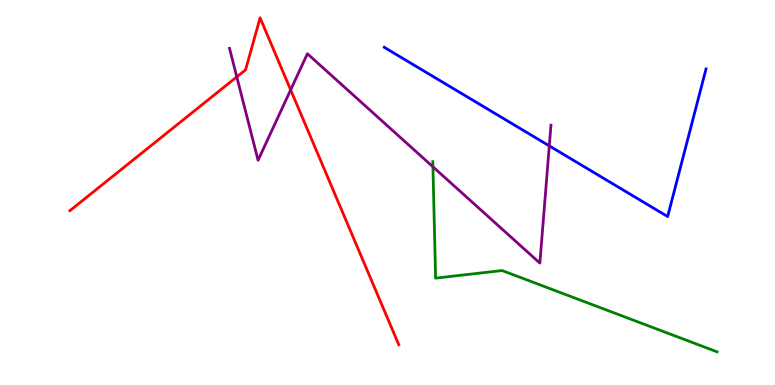[{'lines': ['blue', 'red'], 'intersections': []}, {'lines': ['green', 'red'], 'intersections': []}, {'lines': ['purple', 'red'], 'intersections': [{'x': 3.06, 'y': 8.0}, {'x': 3.75, 'y': 7.67}]}, {'lines': ['blue', 'green'], 'intersections': []}, {'lines': ['blue', 'purple'], 'intersections': [{'x': 7.09, 'y': 6.21}]}, {'lines': ['green', 'purple'], 'intersections': [{'x': 5.59, 'y': 5.67}]}]